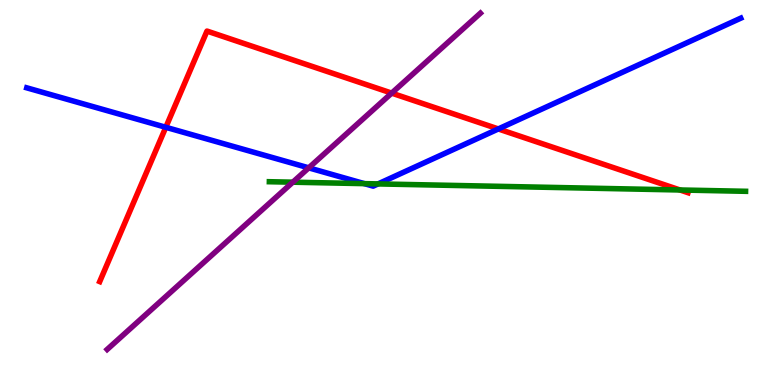[{'lines': ['blue', 'red'], 'intersections': [{'x': 2.14, 'y': 6.69}, {'x': 6.43, 'y': 6.65}]}, {'lines': ['green', 'red'], 'intersections': [{'x': 8.77, 'y': 5.07}]}, {'lines': ['purple', 'red'], 'intersections': [{'x': 5.05, 'y': 7.58}]}, {'lines': ['blue', 'green'], 'intersections': [{'x': 4.7, 'y': 5.23}, {'x': 4.88, 'y': 5.22}]}, {'lines': ['blue', 'purple'], 'intersections': [{'x': 3.98, 'y': 5.64}]}, {'lines': ['green', 'purple'], 'intersections': [{'x': 3.78, 'y': 5.27}]}]